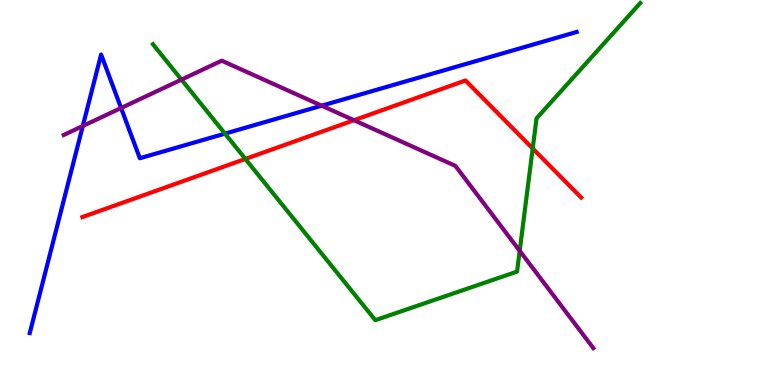[{'lines': ['blue', 'red'], 'intersections': []}, {'lines': ['green', 'red'], 'intersections': [{'x': 3.17, 'y': 5.87}, {'x': 6.87, 'y': 6.14}]}, {'lines': ['purple', 'red'], 'intersections': [{'x': 4.57, 'y': 6.88}]}, {'lines': ['blue', 'green'], 'intersections': [{'x': 2.9, 'y': 6.53}]}, {'lines': ['blue', 'purple'], 'intersections': [{'x': 1.07, 'y': 6.73}, {'x': 1.56, 'y': 7.19}, {'x': 4.15, 'y': 7.26}]}, {'lines': ['green', 'purple'], 'intersections': [{'x': 2.34, 'y': 7.93}, {'x': 6.71, 'y': 3.48}]}]